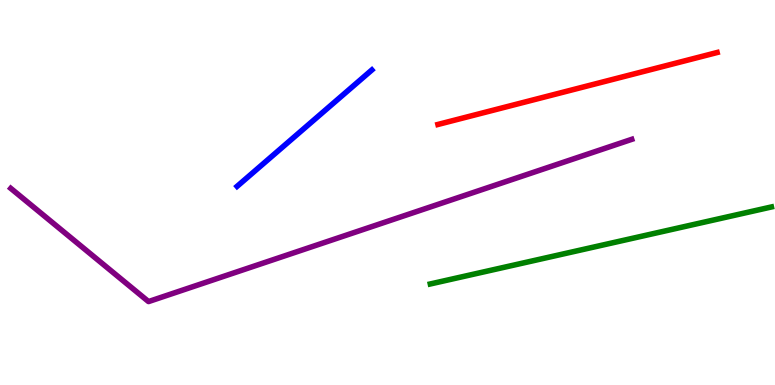[{'lines': ['blue', 'red'], 'intersections': []}, {'lines': ['green', 'red'], 'intersections': []}, {'lines': ['purple', 'red'], 'intersections': []}, {'lines': ['blue', 'green'], 'intersections': []}, {'lines': ['blue', 'purple'], 'intersections': []}, {'lines': ['green', 'purple'], 'intersections': []}]